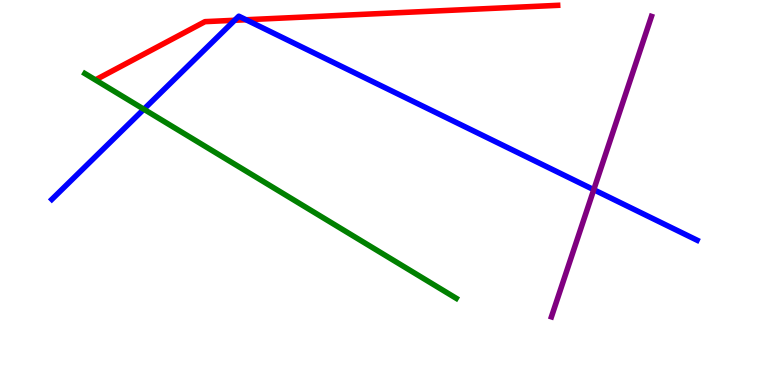[{'lines': ['blue', 'red'], 'intersections': [{'x': 3.03, 'y': 9.47}, {'x': 3.17, 'y': 9.49}]}, {'lines': ['green', 'red'], 'intersections': []}, {'lines': ['purple', 'red'], 'intersections': []}, {'lines': ['blue', 'green'], 'intersections': [{'x': 1.86, 'y': 7.16}]}, {'lines': ['blue', 'purple'], 'intersections': [{'x': 7.66, 'y': 5.07}]}, {'lines': ['green', 'purple'], 'intersections': []}]